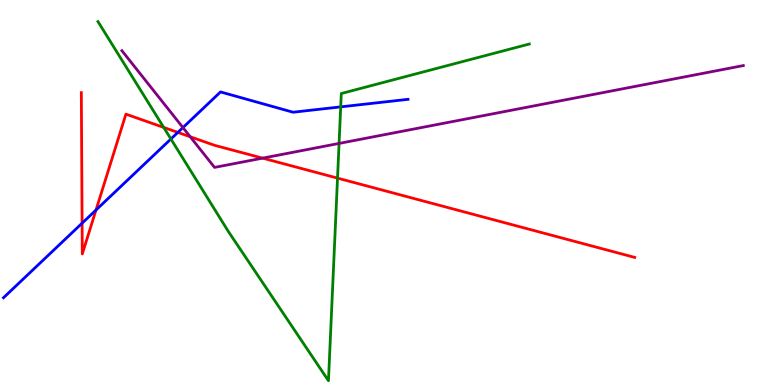[{'lines': ['blue', 'red'], 'intersections': [{'x': 1.06, 'y': 4.2}, {'x': 1.24, 'y': 4.54}, {'x': 2.29, 'y': 6.56}]}, {'lines': ['green', 'red'], 'intersections': [{'x': 2.11, 'y': 6.69}, {'x': 4.36, 'y': 5.37}]}, {'lines': ['purple', 'red'], 'intersections': [{'x': 2.45, 'y': 6.45}, {'x': 3.39, 'y': 5.89}]}, {'lines': ['blue', 'green'], 'intersections': [{'x': 2.21, 'y': 6.39}, {'x': 4.4, 'y': 7.22}]}, {'lines': ['blue', 'purple'], 'intersections': [{'x': 2.36, 'y': 6.69}]}, {'lines': ['green', 'purple'], 'intersections': [{'x': 4.38, 'y': 6.27}]}]